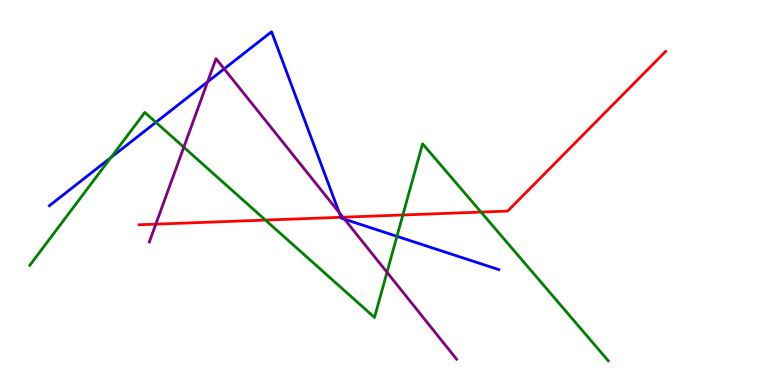[{'lines': ['blue', 'red'], 'intersections': [{'x': 4.4, 'y': 4.36}]}, {'lines': ['green', 'red'], 'intersections': [{'x': 3.43, 'y': 4.28}, {'x': 5.2, 'y': 4.42}, {'x': 6.21, 'y': 4.49}]}, {'lines': ['purple', 'red'], 'intersections': [{'x': 2.01, 'y': 4.18}, {'x': 4.42, 'y': 4.36}]}, {'lines': ['blue', 'green'], 'intersections': [{'x': 1.43, 'y': 5.91}, {'x': 2.01, 'y': 6.82}, {'x': 5.12, 'y': 3.86}]}, {'lines': ['blue', 'purple'], 'intersections': [{'x': 2.68, 'y': 7.87}, {'x': 2.89, 'y': 8.21}, {'x': 4.38, 'y': 4.48}, {'x': 4.45, 'y': 4.31}]}, {'lines': ['green', 'purple'], 'intersections': [{'x': 2.37, 'y': 6.18}, {'x': 4.99, 'y': 2.93}]}]